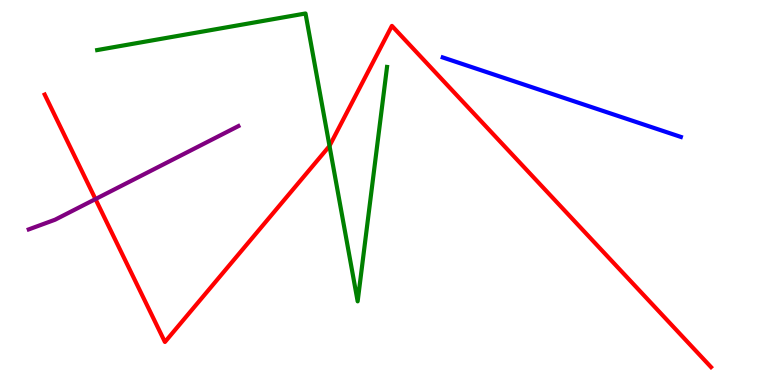[{'lines': ['blue', 'red'], 'intersections': []}, {'lines': ['green', 'red'], 'intersections': [{'x': 4.25, 'y': 6.21}]}, {'lines': ['purple', 'red'], 'intersections': [{'x': 1.23, 'y': 4.83}]}, {'lines': ['blue', 'green'], 'intersections': []}, {'lines': ['blue', 'purple'], 'intersections': []}, {'lines': ['green', 'purple'], 'intersections': []}]